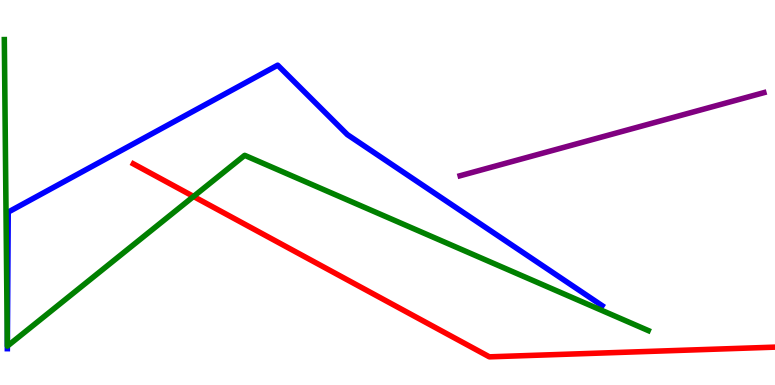[{'lines': ['blue', 'red'], 'intersections': []}, {'lines': ['green', 'red'], 'intersections': [{'x': 2.5, 'y': 4.9}]}, {'lines': ['purple', 'red'], 'intersections': []}, {'lines': ['blue', 'green'], 'intersections': [{'x': 0.0949, 'y': 1.01}]}, {'lines': ['blue', 'purple'], 'intersections': []}, {'lines': ['green', 'purple'], 'intersections': []}]